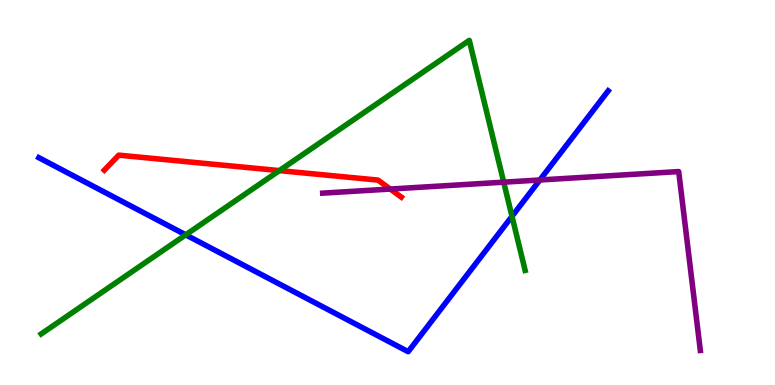[{'lines': ['blue', 'red'], 'intersections': []}, {'lines': ['green', 'red'], 'intersections': [{'x': 3.61, 'y': 5.57}]}, {'lines': ['purple', 'red'], 'intersections': [{'x': 5.04, 'y': 5.09}]}, {'lines': ['blue', 'green'], 'intersections': [{'x': 2.4, 'y': 3.9}, {'x': 6.61, 'y': 4.38}]}, {'lines': ['blue', 'purple'], 'intersections': [{'x': 6.97, 'y': 5.33}]}, {'lines': ['green', 'purple'], 'intersections': [{'x': 6.5, 'y': 5.27}]}]